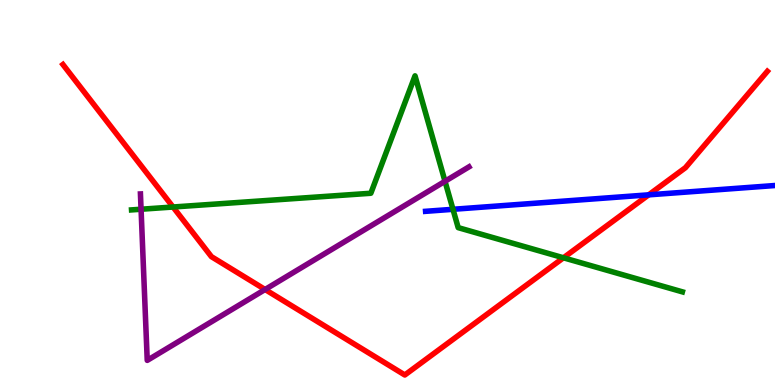[{'lines': ['blue', 'red'], 'intersections': [{'x': 8.37, 'y': 4.94}]}, {'lines': ['green', 'red'], 'intersections': [{'x': 2.23, 'y': 4.62}, {'x': 7.27, 'y': 3.3}]}, {'lines': ['purple', 'red'], 'intersections': [{'x': 3.42, 'y': 2.48}]}, {'lines': ['blue', 'green'], 'intersections': [{'x': 5.84, 'y': 4.56}]}, {'lines': ['blue', 'purple'], 'intersections': []}, {'lines': ['green', 'purple'], 'intersections': [{'x': 1.82, 'y': 4.57}, {'x': 5.74, 'y': 5.29}]}]